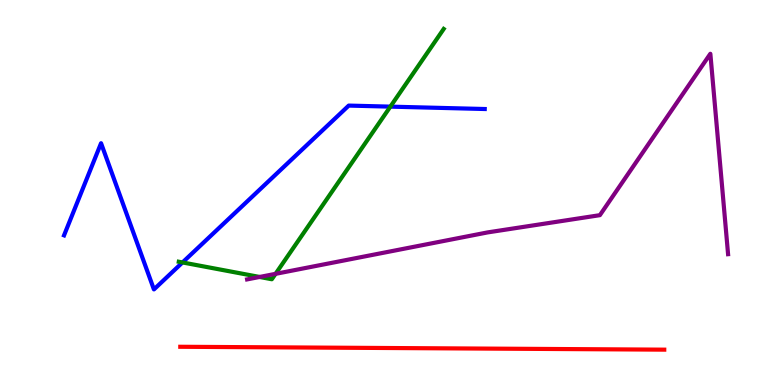[{'lines': ['blue', 'red'], 'intersections': []}, {'lines': ['green', 'red'], 'intersections': []}, {'lines': ['purple', 'red'], 'intersections': []}, {'lines': ['blue', 'green'], 'intersections': [{'x': 2.36, 'y': 3.18}, {'x': 5.04, 'y': 7.23}]}, {'lines': ['blue', 'purple'], 'intersections': []}, {'lines': ['green', 'purple'], 'intersections': [{'x': 3.35, 'y': 2.81}, {'x': 3.56, 'y': 2.89}]}]